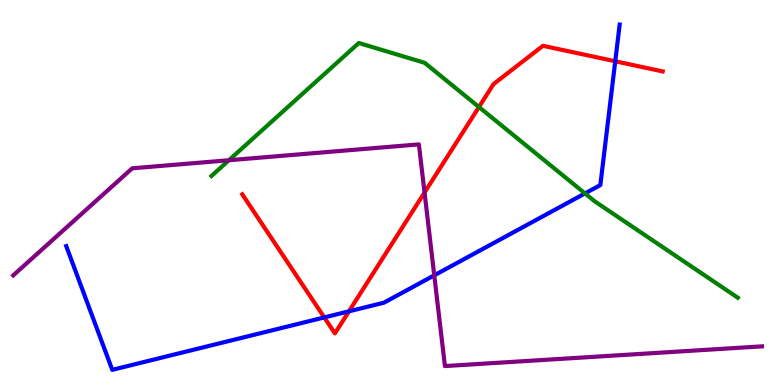[{'lines': ['blue', 'red'], 'intersections': [{'x': 4.18, 'y': 1.75}, {'x': 4.5, 'y': 1.91}, {'x': 7.94, 'y': 8.41}]}, {'lines': ['green', 'red'], 'intersections': [{'x': 6.18, 'y': 7.22}]}, {'lines': ['purple', 'red'], 'intersections': [{'x': 5.48, 'y': 5.0}]}, {'lines': ['blue', 'green'], 'intersections': [{'x': 7.55, 'y': 4.98}]}, {'lines': ['blue', 'purple'], 'intersections': [{'x': 5.6, 'y': 2.85}]}, {'lines': ['green', 'purple'], 'intersections': [{'x': 2.95, 'y': 5.84}]}]